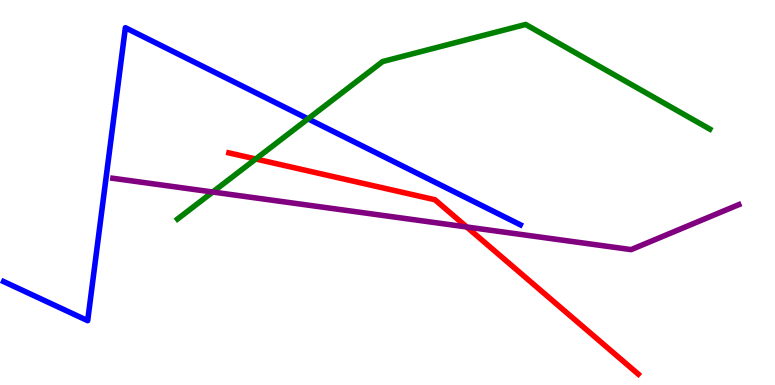[{'lines': ['blue', 'red'], 'intersections': []}, {'lines': ['green', 'red'], 'intersections': [{'x': 3.3, 'y': 5.87}]}, {'lines': ['purple', 'red'], 'intersections': [{'x': 6.02, 'y': 4.1}]}, {'lines': ['blue', 'green'], 'intersections': [{'x': 3.97, 'y': 6.91}]}, {'lines': ['blue', 'purple'], 'intersections': []}, {'lines': ['green', 'purple'], 'intersections': [{'x': 2.74, 'y': 5.01}]}]